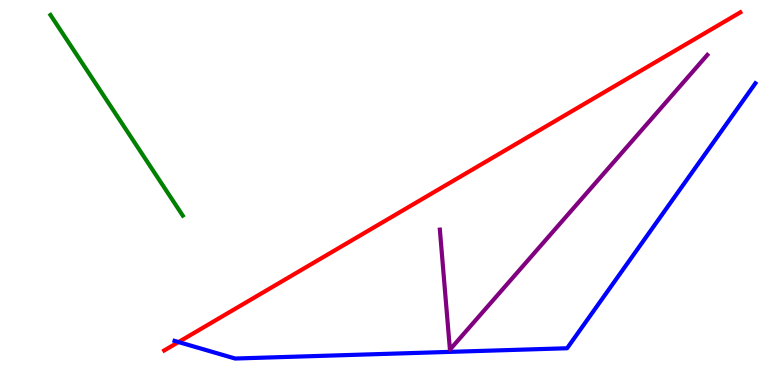[{'lines': ['blue', 'red'], 'intersections': [{'x': 2.3, 'y': 1.12}]}, {'lines': ['green', 'red'], 'intersections': []}, {'lines': ['purple', 'red'], 'intersections': []}, {'lines': ['blue', 'green'], 'intersections': []}, {'lines': ['blue', 'purple'], 'intersections': []}, {'lines': ['green', 'purple'], 'intersections': []}]